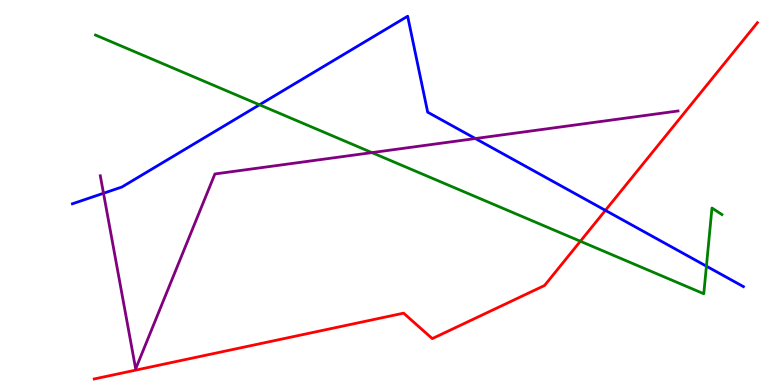[{'lines': ['blue', 'red'], 'intersections': [{'x': 7.81, 'y': 4.54}]}, {'lines': ['green', 'red'], 'intersections': [{'x': 7.49, 'y': 3.73}]}, {'lines': ['purple', 'red'], 'intersections': []}, {'lines': ['blue', 'green'], 'intersections': [{'x': 3.35, 'y': 7.28}, {'x': 9.12, 'y': 3.09}]}, {'lines': ['blue', 'purple'], 'intersections': [{'x': 1.34, 'y': 4.98}, {'x': 6.13, 'y': 6.4}]}, {'lines': ['green', 'purple'], 'intersections': [{'x': 4.8, 'y': 6.04}]}]